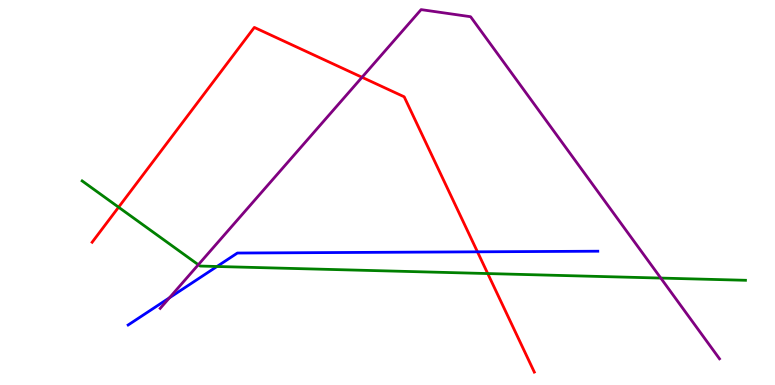[{'lines': ['blue', 'red'], 'intersections': [{'x': 6.16, 'y': 3.46}]}, {'lines': ['green', 'red'], 'intersections': [{'x': 1.53, 'y': 4.62}, {'x': 6.29, 'y': 2.89}]}, {'lines': ['purple', 'red'], 'intersections': [{'x': 4.67, 'y': 7.99}]}, {'lines': ['blue', 'green'], 'intersections': [{'x': 2.8, 'y': 3.08}]}, {'lines': ['blue', 'purple'], 'intersections': [{'x': 2.19, 'y': 2.27}]}, {'lines': ['green', 'purple'], 'intersections': [{'x': 2.56, 'y': 3.12}, {'x': 8.53, 'y': 2.78}]}]